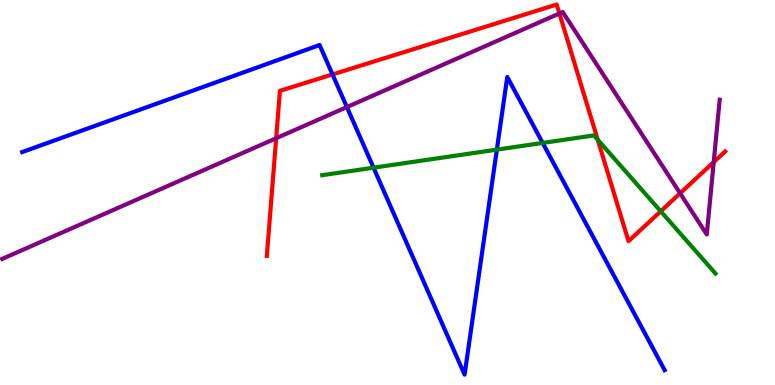[{'lines': ['blue', 'red'], 'intersections': [{'x': 4.29, 'y': 8.07}]}, {'lines': ['green', 'red'], 'intersections': [{'x': 7.71, 'y': 6.37}, {'x': 8.53, 'y': 4.51}]}, {'lines': ['purple', 'red'], 'intersections': [{'x': 3.56, 'y': 6.41}, {'x': 7.22, 'y': 9.65}, {'x': 8.78, 'y': 4.98}, {'x': 9.21, 'y': 5.79}]}, {'lines': ['blue', 'green'], 'intersections': [{'x': 4.82, 'y': 5.64}, {'x': 6.41, 'y': 6.11}, {'x': 7.0, 'y': 6.29}]}, {'lines': ['blue', 'purple'], 'intersections': [{'x': 4.48, 'y': 7.22}]}, {'lines': ['green', 'purple'], 'intersections': []}]